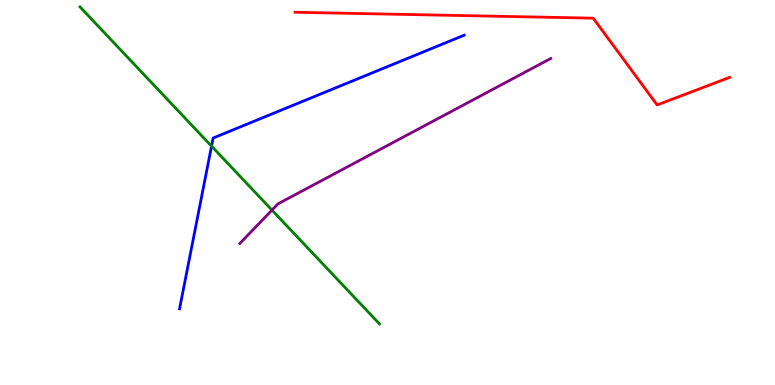[{'lines': ['blue', 'red'], 'intersections': []}, {'lines': ['green', 'red'], 'intersections': []}, {'lines': ['purple', 'red'], 'intersections': []}, {'lines': ['blue', 'green'], 'intersections': [{'x': 2.73, 'y': 6.2}]}, {'lines': ['blue', 'purple'], 'intersections': []}, {'lines': ['green', 'purple'], 'intersections': [{'x': 3.51, 'y': 4.54}]}]